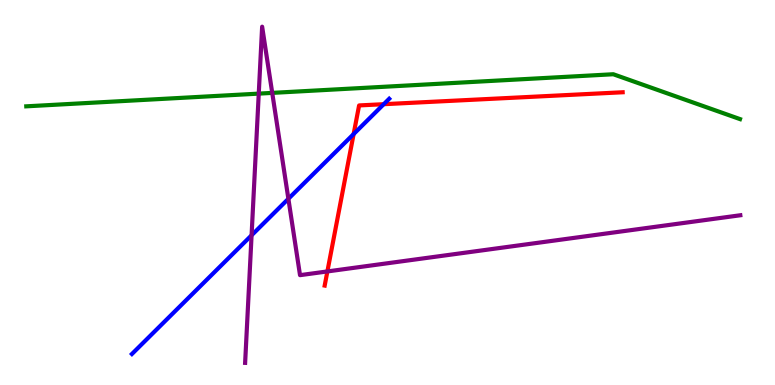[{'lines': ['blue', 'red'], 'intersections': [{'x': 4.56, 'y': 6.52}, {'x': 4.95, 'y': 7.29}]}, {'lines': ['green', 'red'], 'intersections': []}, {'lines': ['purple', 'red'], 'intersections': [{'x': 4.22, 'y': 2.95}]}, {'lines': ['blue', 'green'], 'intersections': []}, {'lines': ['blue', 'purple'], 'intersections': [{'x': 3.25, 'y': 3.89}, {'x': 3.72, 'y': 4.84}]}, {'lines': ['green', 'purple'], 'intersections': [{'x': 3.34, 'y': 7.57}, {'x': 3.51, 'y': 7.59}]}]